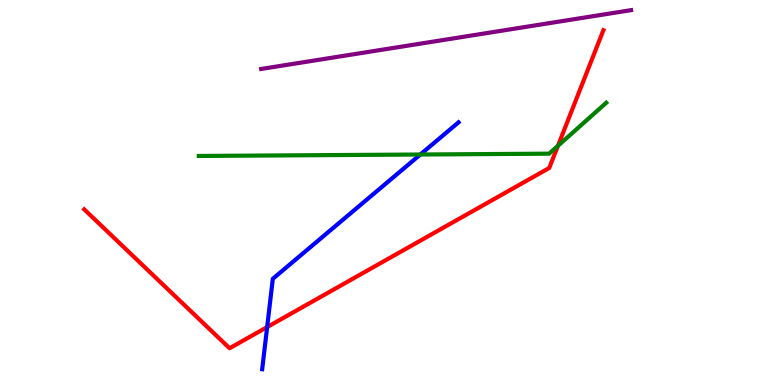[{'lines': ['blue', 'red'], 'intersections': [{'x': 3.45, 'y': 1.5}]}, {'lines': ['green', 'red'], 'intersections': [{'x': 7.2, 'y': 6.21}]}, {'lines': ['purple', 'red'], 'intersections': []}, {'lines': ['blue', 'green'], 'intersections': [{'x': 5.42, 'y': 5.99}]}, {'lines': ['blue', 'purple'], 'intersections': []}, {'lines': ['green', 'purple'], 'intersections': []}]